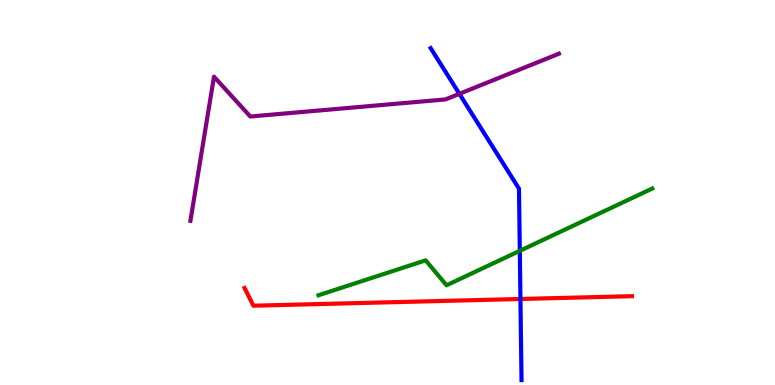[{'lines': ['blue', 'red'], 'intersections': [{'x': 6.72, 'y': 2.23}]}, {'lines': ['green', 'red'], 'intersections': []}, {'lines': ['purple', 'red'], 'intersections': []}, {'lines': ['blue', 'green'], 'intersections': [{'x': 6.71, 'y': 3.48}]}, {'lines': ['blue', 'purple'], 'intersections': [{'x': 5.93, 'y': 7.56}]}, {'lines': ['green', 'purple'], 'intersections': []}]